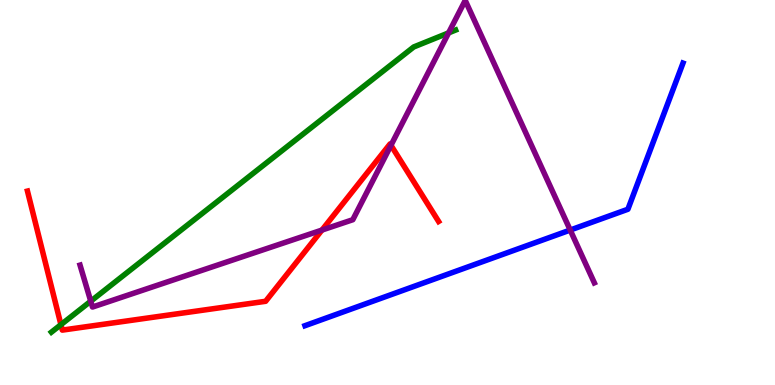[{'lines': ['blue', 'red'], 'intersections': []}, {'lines': ['green', 'red'], 'intersections': [{'x': 0.786, 'y': 1.57}]}, {'lines': ['purple', 'red'], 'intersections': [{'x': 4.15, 'y': 4.02}, {'x': 5.04, 'y': 6.23}]}, {'lines': ['blue', 'green'], 'intersections': []}, {'lines': ['blue', 'purple'], 'intersections': [{'x': 7.36, 'y': 4.02}]}, {'lines': ['green', 'purple'], 'intersections': [{'x': 1.17, 'y': 2.18}, {'x': 5.79, 'y': 9.15}]}]